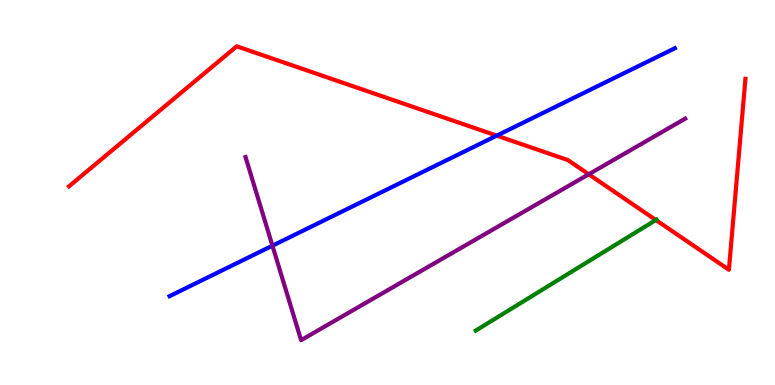[{'lines': ['blue', 'red'], 'intersections': [{'x': 6.41, 'y': 6.48}]}, {'lines': ['green', 'red'], 'intersections': [{'x': 8.46, 'y': 4.29}]}, {'lines': ['purple', 'red'], 'intersections': [{'x': 7.6, 'y': 5.47}]}, {'lines': ['blue', 'green'], 'intersections': []}, {'lines': ['blue', 'purple'], 'intersections': [{'x': 3.52, 'y': 3.62}]}, {'lines': ['green', 'purple'], 'intersections': []}]